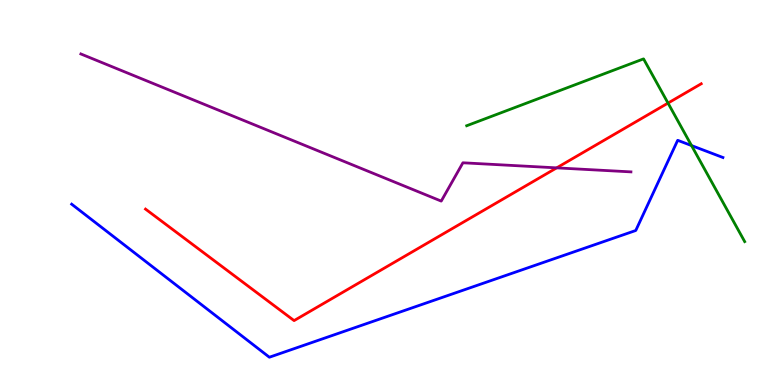[{'lines': ['blue', 'red'], 'intersections': []}, {'lines': ['green', 'red'], 'intersections': [{'x': 8.62, 'y': 7.32}]}, {'lines': ['purple', 'red'], 'intersections': [{'x': 7.18, 'y': 5.64}]}, {'lines': ['blue', 'green'], 'intersections': [{'x': 8.92, 'y': 6.22}]}, {'lines': ['blue', 'purple'], 'intersections': []}, {'lines': ['green', 'purple'], 'intersections': []}]